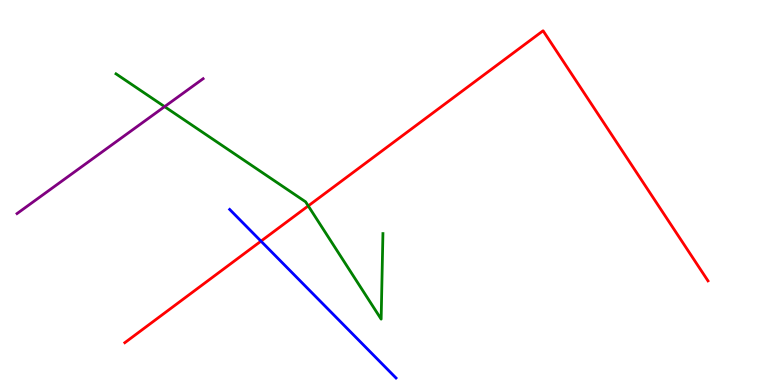[{'lines': ['blue', 'red'], 'intersections': [{'x': 3.37, 'y': 3.74}]}, {'lines': ['green', 'red'], 'intersections': [{'x': 3.98, 'y': 4.65}]}, {'lines': ['purple', 'red'], 'intersections': []}, {'lines': ['blue', 'green'], 'intersections': []}, {'lines': ['blue', 'purple'], 'intersections': []}, {'lines': ['green', 'purple'], 'intersections': [{'x': 2.12, 'y': 7.23}]}]